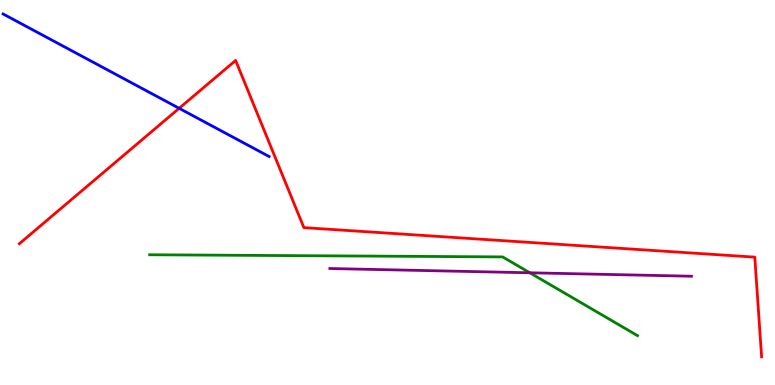[{'lines': ['blue', 'red'], 'intersections': [{'x': 2.31, 'y': 7.19}]}, {'lines': ['green', 'red'], 'intersections': []}, {'lines': ['purple', 'red'], 'intersections': []}, {'lines': ['blue', 'green'], 'intersections': []}, {'lines': ['blue', 'purple'], 'intersections': []}, {'lines': ['green', 'purple'], 'intersections': [{'x': 6.84, 'y': 2.91}]}]